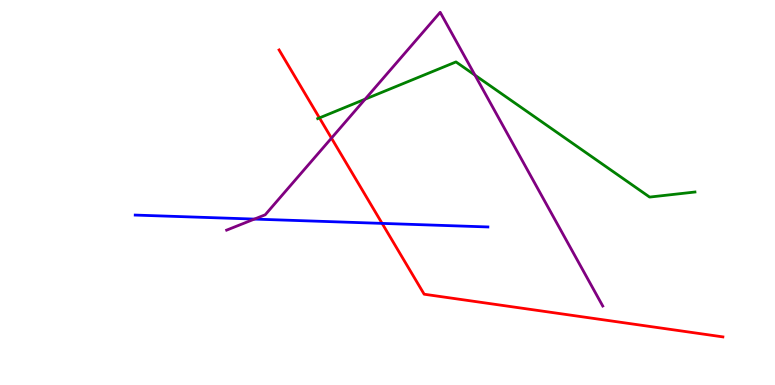[{'lines': ['blue', 'red'], 'intersections': [{'x': 4.93, 'y': 4.2}]}, {'lines': ['green', 'red'], 'intersections': [{'x': 4.12, 'y': 6.94}]}, {'lines': ['purple', 'red'], 'intersections': [{'x': 4.28, 'y': 6.41}]}, {'lines': ['blue', 'green'], 'intersections': []}, {'lines': ['blue', 'purple'], 'intersections': [{'x': 3.28, 'y': 4.31}]}, {'lines': ['green', 'purple'], 'intersections': [{'x': 4.71, 'y': 7.42}, {'x': 6.13, 'y': 8.05}]}]